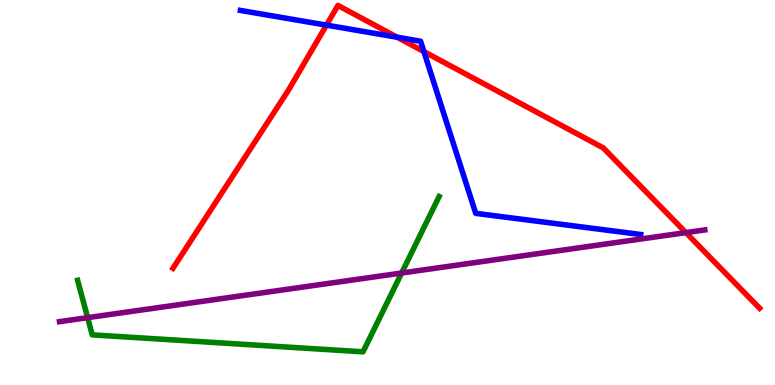[{'lines': ['blue', 'red'], 'intersections': [{'x': 4.21, 'y': 9.35}, {'x': 5.12, 'y': 9.03}, {'x': 5.47, 'y': 8.66}]}, {'lines': ['green', 'red'], 'intersections': []}, {'lines': ['purple', 'red'], 'intersections': [{'x': 8.85, 'y': 3.96}]}, {'lines': ['blue', 'green'], 'intersections': []}, {'lines': ['blue', 'purple'], 'intersections': []}, {'lines': ['green', 'purple'], 'intersections': [{'x': 1.13, 'y': 1.75}, {'x': 5.18, 'y': 2.91}]}]